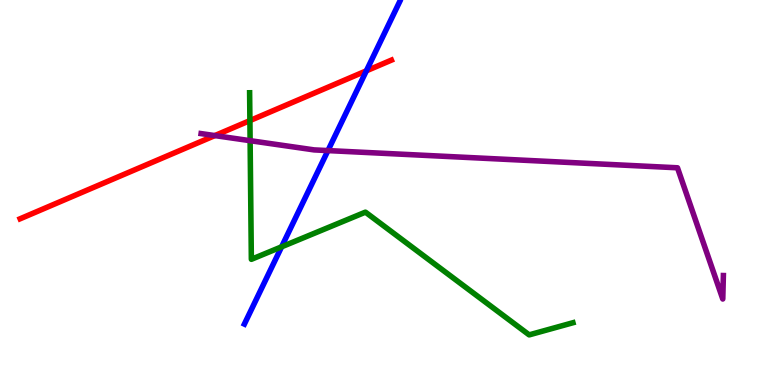[{'lines': ['blue', 'red'], 'intersections': [{'x': 4.73, 'y': 8.16}]}, {'lines': ['green', 'red'], 'intersections': [{'x': 3.22, 'y': 6.87}]}, {'lines': ['purple', 'red'], 'intersections': [{'x': 2.77, 'y': 6.48}]}, {'lines': ['blue', 'green'], 'intersections': [{'x': 3.63, 'y': 3.59}]}, {'lines': ['blue', 'purple'], 'intersections': [{'x': 4.23, 'y': 6.09}]}, {'lines': ['green', 'purple'], 'intersections': [{'x': 3.23, 'y': 6.35}]}]